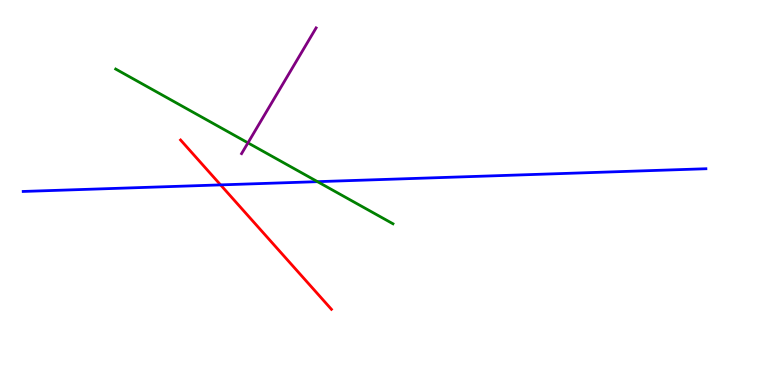[{'lines': ['blue', 'red'], 'intersections': [{'x': 2.85, 'y': 5.2}]}, {'lines': ['green', 'red'], 'intersections': []}, {'lines': ['purple', 'red'], 'intersections': []}, {'lines': ['blue', 'green'], 'intersections': [{'x': 4.1, 'y': 5.28}]}, {'lines': ['blue', 'purple'], 'intersections': []}, {'lines': ['green', 'purple'], 'intersections': [{'x': 3.2, 'y': 6.29}]}]